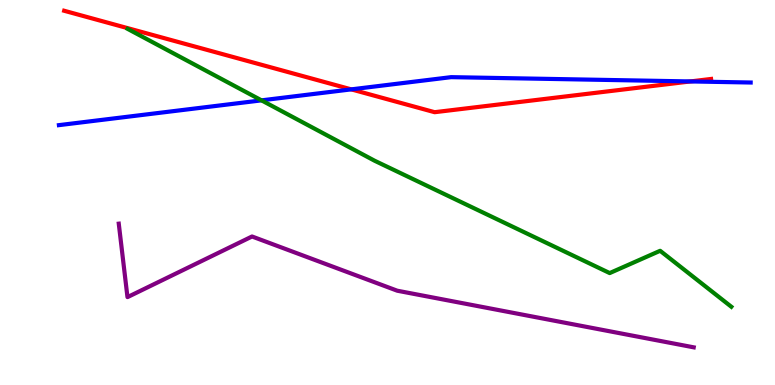[{'lines': ['blue', 'red'], 'intersections': [{'x': 4.53, 'y': 7.68}, {'x': 8.91, 'y': 7.88}]}, {'lines': ['green', 'red'], 'intersections': []}, {'lines': ['purple', 'red'], 'intersections': []}, {'lines': ['blue', 'green'], 'intersections': [{'x': 3.37, 'y': 7.39}]}, {'lines': ['blue', 'purple'], 'intersections': []}, {'lines': ['green', 'purple'], 'intersections': []}]